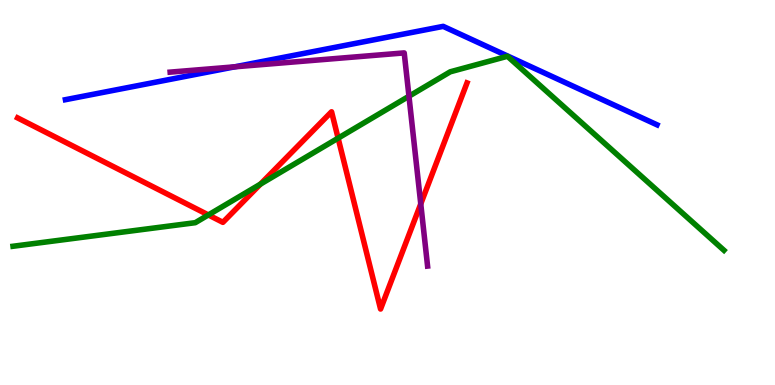[{'lines': ['blue', 'red'], 'intersections': []}, {'lines': ['green', 'red'], 'intersections': [{'x': 2.69, 'y': 4.42}, {'x': 3.36, 'y': 5.22}, {'x': 4.36, 'y': 6.41}]}, {'lines': ['purple', 'red'], 'intersections': [{'x': 5.43, 'y': 4.7}]}, {'lines': ['blue', 'green'], 'intersections': []}, {'lines': ['blue', 'purple'], 'intersections': [{'x': 3.03, 'y': 8.26}]}, {'lines': ['green', 'purple'], 'intersections': [{'x': 5.28, 'y': 7.5}]}]